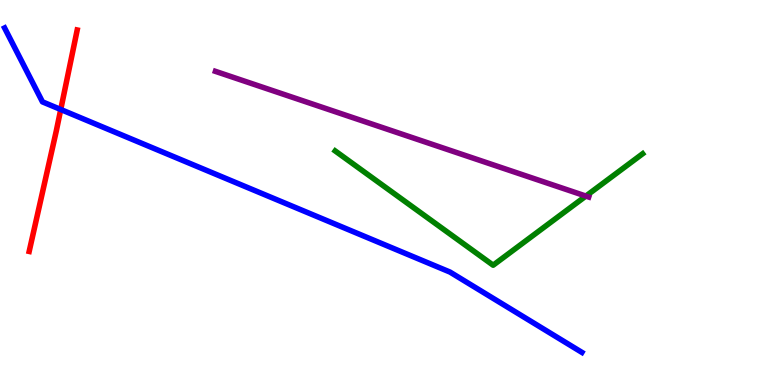[{'lines': ['blue', 'red'], 'intersections': [{'x': 0.784, 'y': 7.16}]}, {'lines': ['green', 'red'], 'intersections': []}, {'lines': ['purple', 'red'], 'intersections': []}, {'lines': ['blue', 'green'], 'intersections': []}, {'lines': ['blue', 'purple'], 'intersections': []}, {'lines': ['green', 'purple'], 'intersections': [{'x': 7.56, 'y': 4.91}]}]